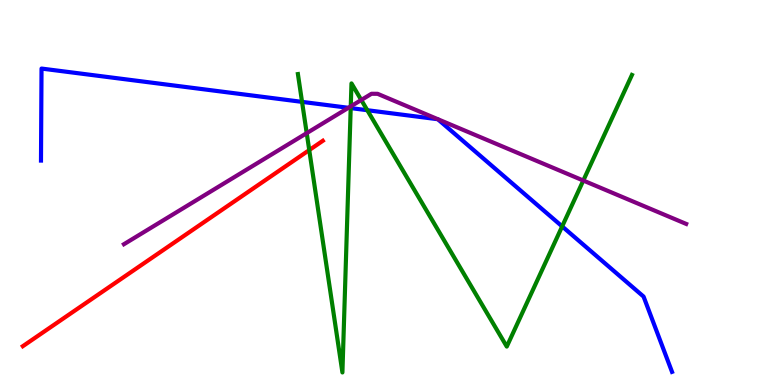[{'lines': ['blue', 'red'], 'intersections': []}, {'lines': ['green', 'red'], 'intersections': [{'x': 3.99, 'y': 6.1}]}, {'lines': ['purple', 'red'], 'intersections': []}, {'lines': ['blue', 'green'], 'intersections': [{'x': 3.9, 'y': 7.35}, {'x': 4.53, 'y': 7.19}, {'x': 4.74, 'y': 7.14}, {'x': 7.25, 'y': 4.12}]}, {'lines': ['blue', 'purple'], 'intersections': [{'x': 4.5, 'y': 7.2}]}, {'lines': ['green', 'purple'], 'intersections': [{'x': 3.96, 'y': 6.54}, {'x': 4.53, 'y': 7.24}, {'x': 4.66, 'y': 7.4}, {'x': 7.53, 'y': 5.31}]}]